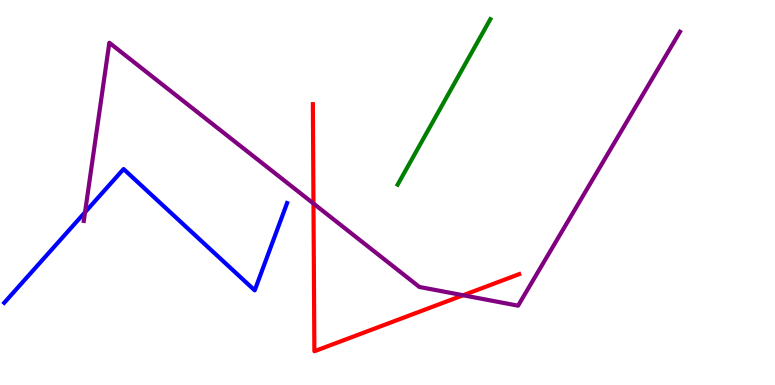[{'lines': ['blue', 'red'], 'intersections': []}, {'lines': ['green', 'red'], 'intersections': []}, {'lines': ['purple', 'red'], 'intersections': [{'x': 4.04, 'y': 4.71}, {'x': 5.98, 'y': 2.33}]}, {'lines': ['blue', 'green'], 'intersections': []}, {'lines': ['blue', 'purple'], 'intersections': [{'x': 1.1, 'y': 4.49}]}, {'lines': ['green', 'purple'], 'intersections': []}]